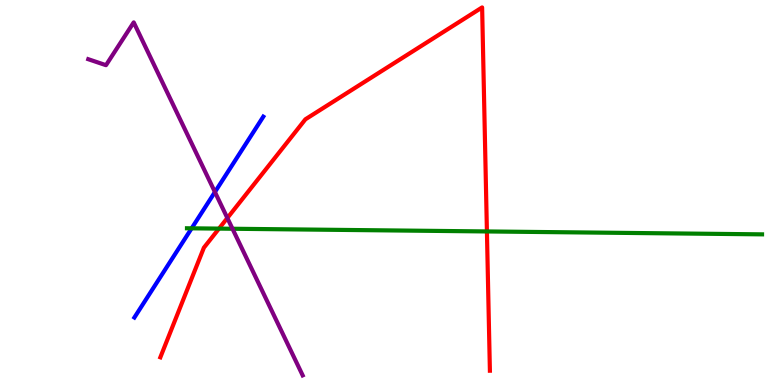[{'lines': ['blue', 'red'], 'intersections': []}, {'lines': ['green', 'red'], 'intersections': [{'x': 2.83, 'y': 4.06}, {'x': 6.28, 'y': 3.99}]}, {'lines': ['purple', 'red'], 'intersections': [{'x': 2.93, 'y': 4.34}]}, {'lines': ['blue', 'green'], 'intersections': [{'x': 2.47, 'y': 4.07}]}, {'lines': ['blue', 'purple'], 'intersections': [{'x': 2.77, 'y': 5.01}]}, {'lines': ['green', 'purple'], 'intersections': [{'x': 3.0, 'y': 4.06}]}]